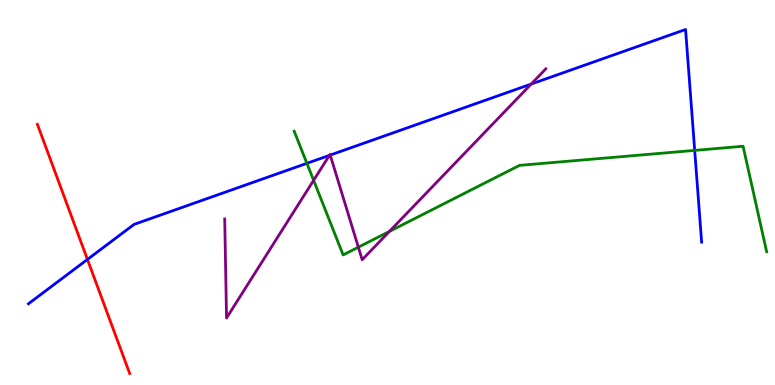[{'lines': ['blue', 'red'], 'intersections': [{'x': 1.13, 'y': 3.26}]}, {'lines': ['green', 'red'], 'intersections': []}, {'lines': ['purple', 'red'], 'intersections': []}, {'lines': ['blue', 'green'], 'intersections': [{'x': 3.96, 'y': 5.76}, {'x': 8.96, 'y': 6.09}]}, {'lines': ['blue', 'purple'], 'intersections': [{'x': 4.25, 'y': 5.96}, {'x': 4.26, 'y': 5.97}, {'x': 6.85, 'y': 7.82}]}, {'lines': ['green', 'purple'], 'intersections': [{'x': 4.05, 'y': 5.32}, {'x': 4.62, 'y': 3.58}, {'x': 5.02, 'y': 3.99}]}]